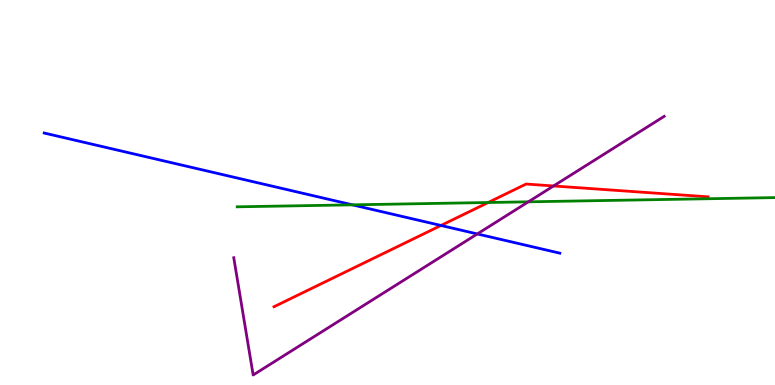[{'lines': ['blue', 'red'], 'intersections': [{'x': 5.69, 'y': 4.14}]}, {'lines': ['green', 'red'], 'intersections': [{'x': 6.3, 'y': 4.74}]}, {'lines': ['purple', 'red'], 'intersections': [{'x': 7.14, 'y': 5.17}]}, {'lines': ['blue', 'green'], 'intersections': [{'x': 4.55, 'y': 4.68}]}, {'lines': ['blue', 'purple'], 'intersections': [{'x': 6.16, 'y': 3.92}]}, {'lines': ['green', 'purple'], 'intersections': [{'x': 6.82, 'y': 4.76}]}]